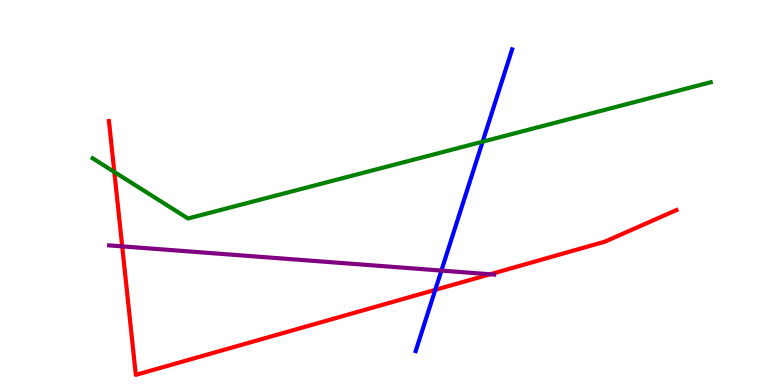[{'lines': ['blue', 'red'], 'intersections': [{'x': 5.62, 'y': 2.47}]}, {'lines': ['green', 'red'], 'intersections': [{'x': 1.48, 'y': 5.53}]}, {'lines': ['purple', 'red'], 'intersections': [{'x': 1.58, 'y': 3.6}, {'x': 6.32, 'y': 2.88}]}, {'lines': ['blue', 'green'], 'intersections': [{'x': 6.23, 'y': 6.32}]}, {'lines': ['blue', 'purple'], 'intersections': [{'x': 5.7, 'y': 2.97}]}, {'lines': ['green', 'purple'], 'intersections': []}]